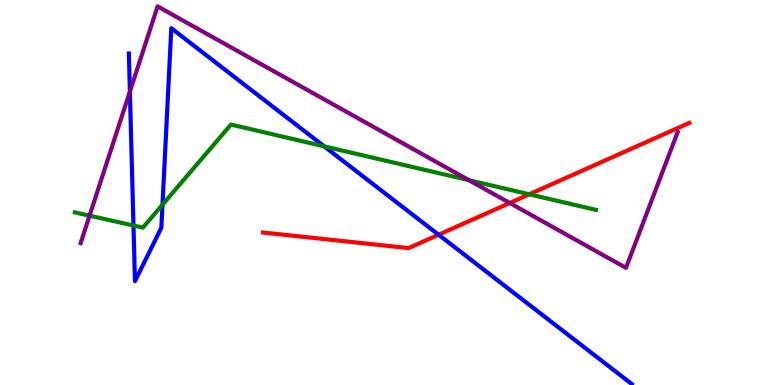[{'lines': ['blue', 'red'], 'intersections': [{'x': 5.66, 'y': 3.9}]}, {'lines': ['green', 'red'], 'intersections': [{'x': 6.83, 'y': 4.95}]}, {'lines': ['purple', 'red'], 'intersections': [{'x': 6.58, 'y': 4.73}]}, {'lines': ['blue', 'green'], 'intersections': [{'x': 1.72, 'y': 4.14}, {'x': 2.1, 'y': 4.68}, {'x': 4.18, 'y': 6.2}]}, {'lines': ['blue', 'purple'], 'intersections': [{'x': 1.68, 'y': 7.62}]}, {'lines': ['green', 'purple'], 'intersections': [{'x': 1.16, 'y': 4.4}, {'x': 6.05, 'y': 5.32}]}]